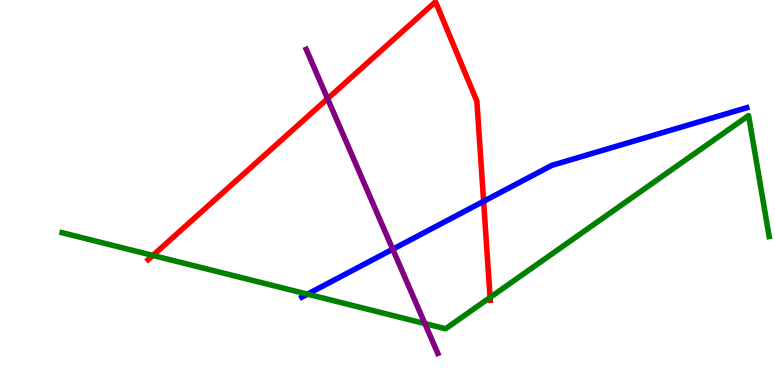[{'lines': ['blue', 'red'], 'intersections': [{'x': 6.24, 'y': 4.77}]}, {'lines': ['green', 'red'], 'intersections': [{'x': 1.97, 'y': 3.37}, {'x': 6.32, 'y': 2.27}]}, {'lines': ['purple', 'red'], 'intersections': [{'x': 4.23, 'y': 7.44}]}, {'lines': ['blue', 'green'], 'intersections': [{'x': 3.97, 'y': 2.36}]}, {'lines': ['blue', 'purple'], 'intersections': [{'x': 5.07, 'y': 3.53}]}, {'lines': ['green', 'purple'], 'intersections': [{'x': 5.48, 'y': 1.6}]}]